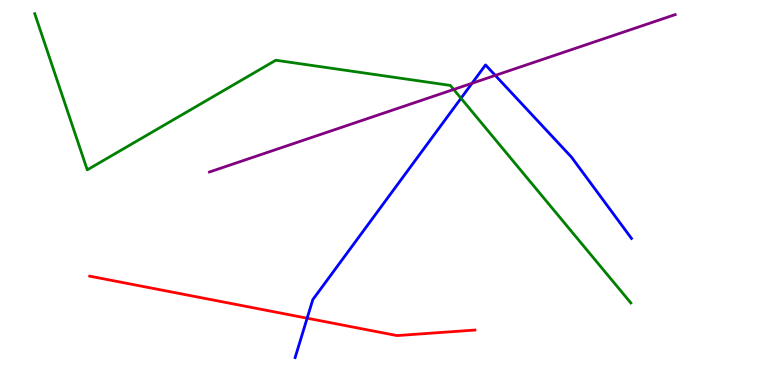[{'lines': ['blue', 'red'], 'intersections': [{'x': 3.96, 'y': 1.74}]}, {'lines': ['green', 'red'], 'intersections': []}, {'lines': ['purple', 'red'], 'intersections': []}, {'lines': ['blue', 'green'], 'intersections': [{'x': 5.95, 'y': 7.45}]}, {'lines': ['blue', 'purple'], 'intersections': [{'x': 6.09, 'y': 7.84}, {'x': 6.39, 'y': 8.04}]}, {'lines': ['green', 'purple'], 'intersections': [{'x': 5.85, 'y': 7.68}]}]